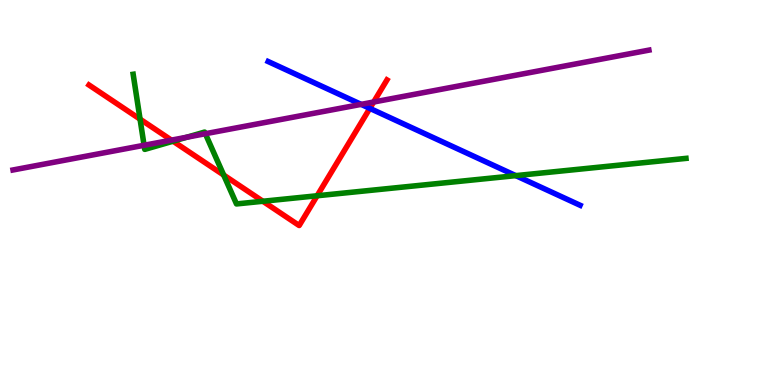[{'lines': ['blue', 'red'], 'intersections': [{'x': 4.77, 'y': 7.19}]}, {'lines': ['green', 'red'], 'intersections': [{'x': 1.81, 'y': 6.91}, {'x': 2.23, 'y': 6.33}, {'x': 2.89, 'y': 5.45}, {'x': 3.39, 'y': 4.77}, {'x': 4.09, 'y': 4.92}]}, {'lines': ['purple', 'red'], 'intersections': [{'x': 2.21, 'y': 6.36}, {'x': 4.82, 'y': 7.35}]}, {'lines': ['blue', 'green'], 'intersections': [{'x': 6.66, 'y': 5.44}]}, {'lines': ['blue', 'purple'], 'intersections': [{'x': 4.66, 'y': 7.29}]}, {'lines': ['green', 'purple'], 'intersections': [{'x': 1.86, 'y': 6.23}, {'x': 2.41, 'y': 6.44}, {'x': 2.65, 'y': 6.53}]}]